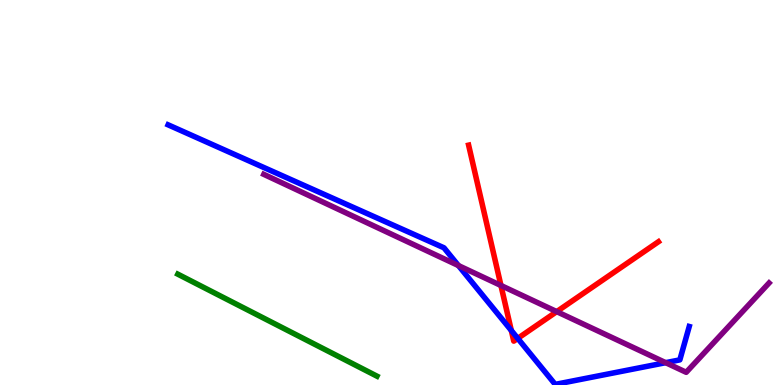[{'lines': ['blue', 'red'], 'intersections': [{'x': 6.6, 'y': 1.42}, {'x': 6.68, 'y': 1.21}]}, {'lines': ['green', 'red'], 'intersections': []}, {'lines': ['purple', 'red'], 'intersections': [{'x': 6.46, 'y': 2.58}, {'x': 7.18, 'y': 1.91}]}, {'lines': ['blue', 'green'], 'intersections': []}, {'lines': ['blue', 'purple'], 'intersections': [{'x': 5.92, 'y': 3.1}, {'x': 8.59, 'y': 0.58}]}, {'lines': ['green', 'purple'], 'intersections': []}]